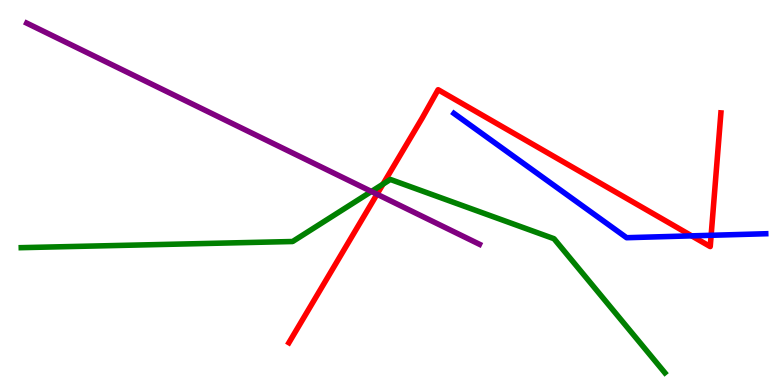[{'lines': ['blue', 'red'], 'intersections': [{'x': 8.92, 'y': 3.87}, {'x': 9.18, 'y': 3.89}]}, {'lines': ['green', 'red'], 'intersections': [{'x': 4.94, 'y': 5.22}]}, {'lines': ['purple', 'red'], 'intersections': [{'x': 4.86, 'y': 4.96}]}, {'lines': ['blue', 'green'], 'intersections': []}, {'lines': ['blue', 'purple'], 'intersections': []}, {'lines': ['green', 'purple'], 'intersections': [{'x': 4.79, 'y': 5.03}]}]